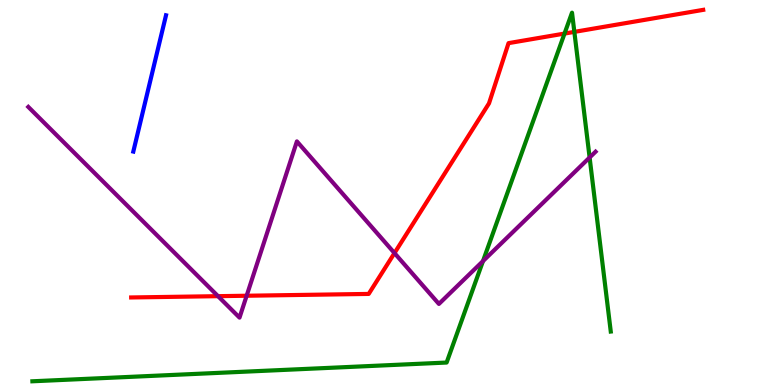[{'lines': ['blue', 'red'], 'intersections': []}, {'lines': ['green', 'red'], 'intersections': [{'x': 7.28, 'y': 9.13}, {'x': 7.41, 'y': 9.17}]}, {'lines': ['purple', 'red'], 'intersections': [{'x': 2.81, 'y': 2.31}, {'x': 3.18, 'y': 2.32}, {'x': 5.09, 'y': 3.43}]}, {'lines': ['blue', 'green'], 'intersections': []}, {'lines': ['blue', 'purple'], 'intersections': []}, {'lines': ['green', 'purple'], 'intersections': [{'x': 6.23, 'y': 3.22}, {'x': 7.61, 'y': 5.91}]}]